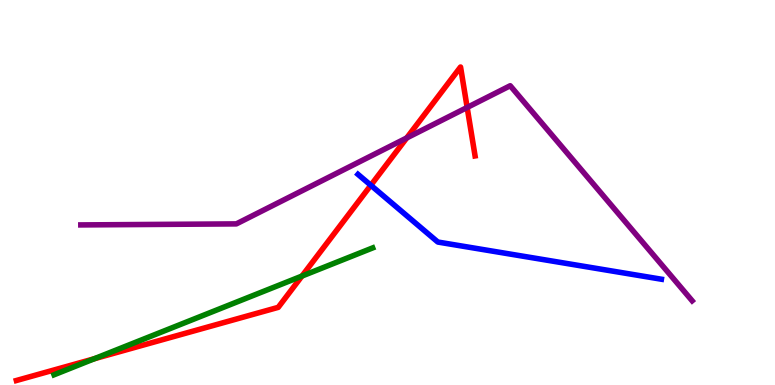[{'lines': ['blue', 'red'], 'intersections': [{'x': 4.78, 'y': 5.19}]}, {'lines': ['green', 'red'], 'intersections': [{'x': 1.22, 'y': 0.682}, {'x': 3.9, 'y': 2.83}]}, {'lines': ['purple', 'red'], 'intersections': [{'x': 5.25, 'y': 6.42}, {'x': 6.03, 'y': 7.21}]}, {'lines': ['blue', 'green'], 'intersections': []}, {'lines': ['blue', 'purple'], 'intersections': []}, {'lines': ['green', 'purple'], 'intersections': []}]